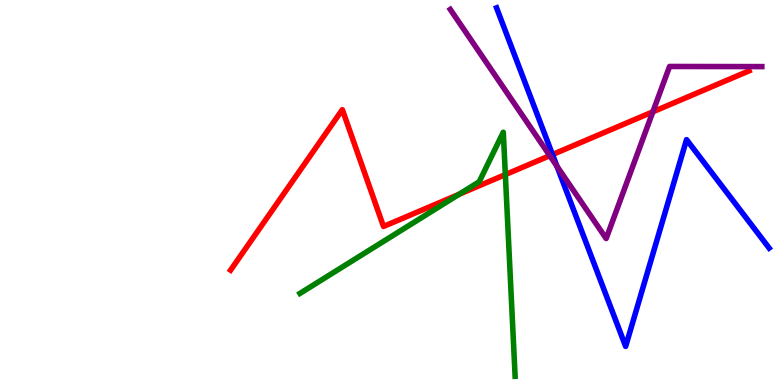[{'lines': ['blue', 'red'], 'intersections': [{'x': 7.13, 'y': 5.99}]}, {'lines': ['green', 'red'], 'intersections': [{'x': 5.92, 'y': 4.95}, {'x': 6.52, 'y': 5.46}]}, {'lines': ['purple', 'red'], 'intersections': [{'x': 7.09, 'y': 5.96}, {'x': 8.42, 'y': 7.1}]}, {'lines': ['blue', 'green'], 'intersections': []}, {'lines': ['blue', 'purple'], 'intersections': [{'x': 7.19, 'y': 5.68}]}, {'lines': ['green', 'purple'], 'intersections': []}]